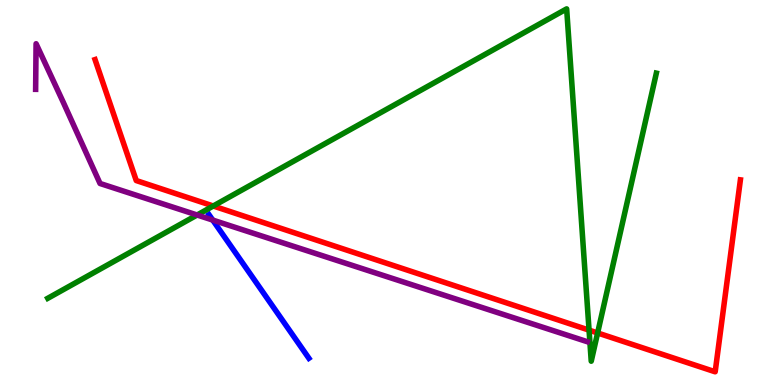[{'lines': ['blue', 'red'], 'intersections': []}, {'lines': ['green', 'red'], 'intersections': [{'x': 2.75, 'y': 4.65}, {'x': 7.6, 'y': 1.43}, {'x': 7.71, 'y': 1.35}]}, {'lines': ['purple', 'red'], 'intersections': []}, {'lines': ['blue', 'green'], 'intersections': []}, {'lines': ['blue', 'purple'], 'intersections': [{'x': 2.75, 'y': 4.28}]}, {'lines': ['green', 'purple'], 'intersections': [{'x': 2.54, 'y': 4.42}]}]